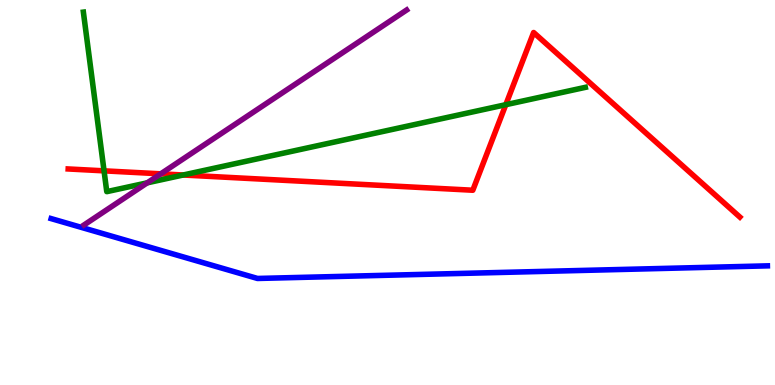[{'lines': ['blue', 'red'], 'intersections': []}, {'lines': ['green', 'red'], 'intersections': [{'x': 1.34, 'y': 5.56}, {'x': 2.36, 'y': 5.45}, {'x': 6.53, 'y': 7.28}]}, {'lines': ['purple', 'red'], 'intersections': [{'x': 2.07, 'y': 5.49}]}, {'lines': ['blue', 'green'], 'intersections': []}, {'lines': ['blue', 'purple'], 'intersections': []}, {'lines': ['green', 'purple'], 'intersections': [{'x': 1.9, 'y': 5.25}]}]